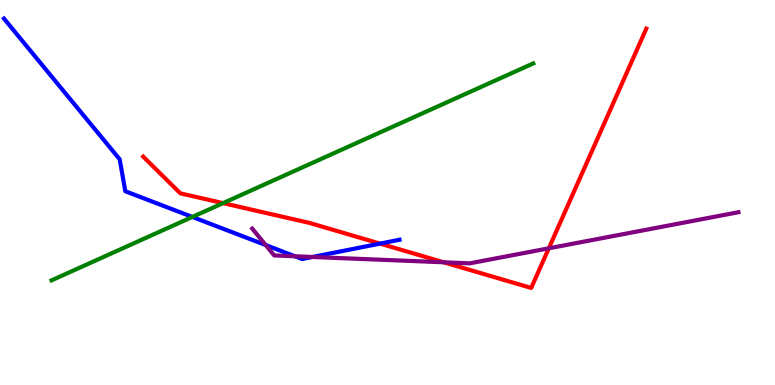[{'lines': ['blue', 'red'], 'intersections': [{'x': 4.9, 'y': 3.67}]}, {'lines': ['green', 'red'], 'intersections': [{'x': 2.88, 'y': 4.72}]}, {'lines': ['purple', 'red'], 'intersections': [{'x': 5.73, 'y': 3.19}, {'x': 7.08, 'y': 3.55}]}, {'lines': ['blue', 'green'], 'intersections': [{'x': 2.48, 'y': 4.37}]}, {'lines': ['blue', 'purple'], 'intersections': [{'x': 3.43, 'y': 3.63}, {'x': 3.81, 'y': 3.34}, {'x': 4.03, 'y': 3.33}]}, {'lines': ['green', 'purple'], 'intersections': []}]